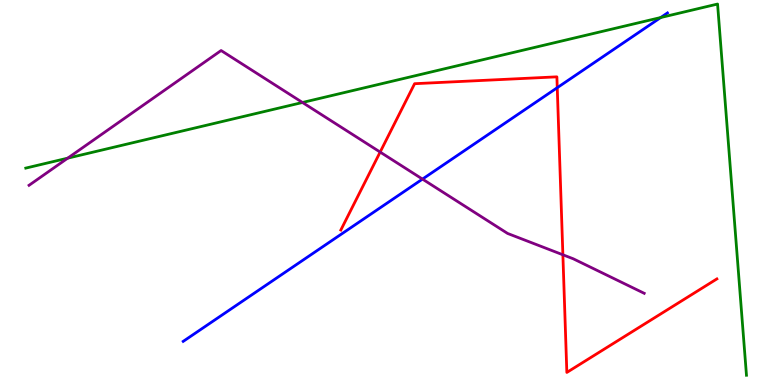[{'lines': ['blue', 'red'], 'intersections': [{'x': 7.19, 'y': 7.72}]}, {'lines': ['green', 'red'], 'intersections': []}, {'lines': ['purple', 'red'], 'intersections': [{'x': 4.91, 'y': 6.05}, {'x': 7.26, 'y': 3.38}]}, {'lines': ['blue', 'green'], 'intersections': [{'x': 8.53, 'y': 9.54}]}, {'lines': ['blue', 'purple'], 'intersections': [{'x': 5.45, 'y': 5.35}]}, {'lines': ['green', 'purple'], 'intersections': [{'x': 0.874, 'y': 5.89}, {'x': 3.9, 'y': 7.34}]}]